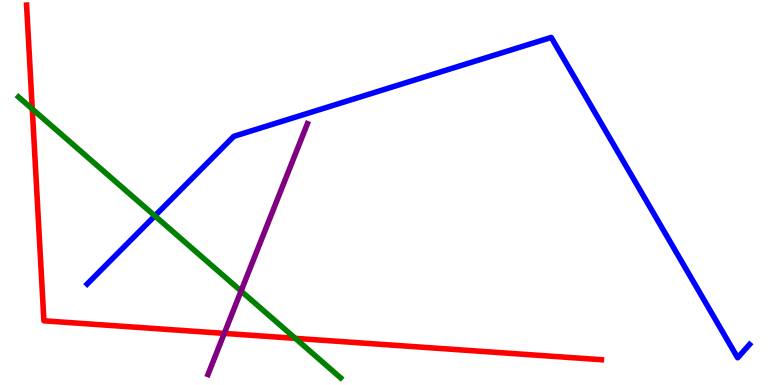[{'lines': ['blue', 'red'], 'intersections': []}, {'lines': ['green', 'red'], 'intersections': [{'x': 0.417, 'y': 7.17}, {'x': 3.81, 'y': 1.21}]}, {'lines': ['purple', 'red'], 'intersections': [{'x': 2.89, 'y': 1.34}]}, {'lines': ['blue', 'green'], 'intersections': [{'x': 2.0, 'y': 4.39}]}, {'lines': ['blue', 'purple'], 'intersections': []}, {'lines': ['green', 'purple'], 'intersections': [{'x': 3.11, 'y': 2.44}]}]